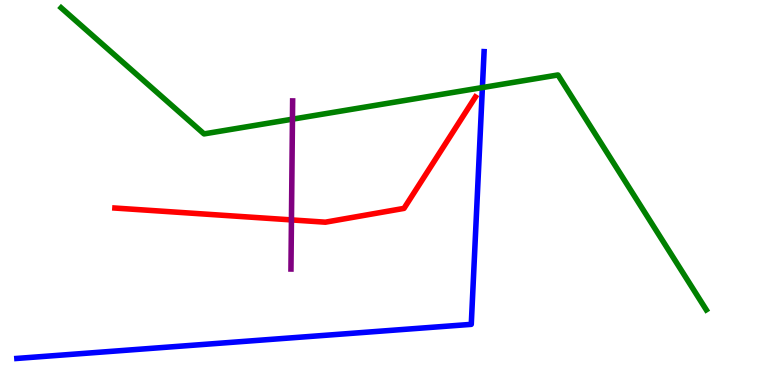[{'lines': ['blue', 'red'], 'intersections': []}, {'lines': ['green', 'red'], 'intersections': []}, {'lines': ['purple', 'red'], 'intersections': [{'x': 3.76, 'y': 4.29}]}, {'lines': ['blue', 'green'], 'intersections': [{'x': 6.22, 'y': 7.73}]}, {'lines': ['blue', 'purple'], 'intersections': []}, {'lines': ['green', 'purple'], 'intersections': [{'x': 3.77, 'y': 6.9}]}]